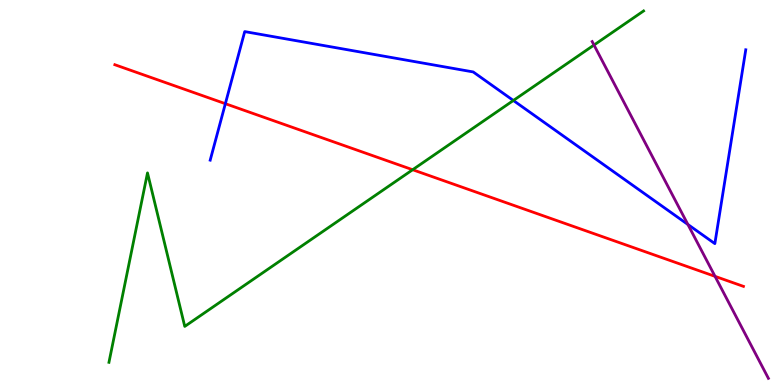[{'lines': ['blue', 'red'], 'intersections': [{'x': 2.91, 'y': 7.31}]}, {'lines': ['green', 'red'], 'intersections': [{'x': 5.32, 'y': 5.59}]}, {'lines': ['purple', 'red'], 'intersections': [{'x': 9.23, 'y': 2.82}]}, {'lines': ['blue', 'green'], 'intersections': [{'x': 6.62, 'y': 7.39}]}, {'lines': ['blue', 'purple'], 'intersections': [{'x': 8.88, 'y': 4.17}]}, {'lines': ['green', 'purple'], 'intersections': [{'x': 7.66, 'y': 8.83}]}]